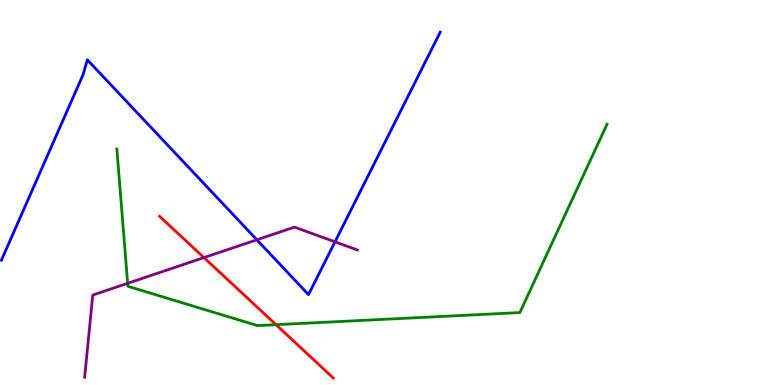[{'lines': ['blue', 'red'], 'intersections': []}, {'lines': ['green', 'red'], 'intersections': [{'x': 3.56, 'y': 1.57}]}, {'lines': ['purple', 'red'], 'intersections': [{'x': 2.63, 'y': 3.31}]}, {'lines': ['blue', 'green'], 'intersections': []}, {'lines': ['blue', 'purple'], 'intersections': [{'x': 3.31, 'y': 3.77}, {'x': 4.32, 'y': 3.72}]}, {'lines': ['green', 'purple'], 'intersections': [{'x': 1.65, 'y': 2.64}]}]